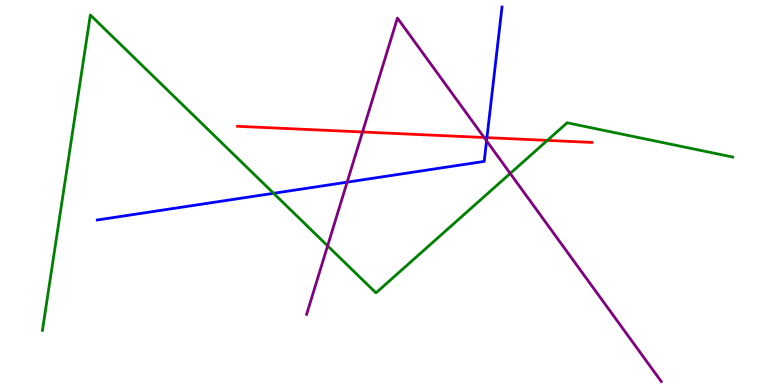[{'lines': ['blue', 'red'], 'intersections': [{'x': 6.28, 'y': 6.42}]}, {'lines': ['green', 'red'], 'intersections': [{'x': 7.06, 'y': 6.35}]}, {'lines': ['purple', 'red'], 'intersections': [{'x': 4.68, 'y': 6.57}, {'x': 6.25, 'y': 6.43}]}, {'lines': ['blue', 'green'], 'intersections': [{'x': 3.53, 'y': 4.98}]}, {'lines': ['blue', 'purple'], 'intersections': [{'x': 4.48, 'y': 5.27}, {'x': 6.28, 'y': 6.34}]}, {'lines': ['green', 'purple'], 'intersections': [{'x': 4.23, 'y': 3.61}, {'x': 6.58, 'y': 5.49}]}]